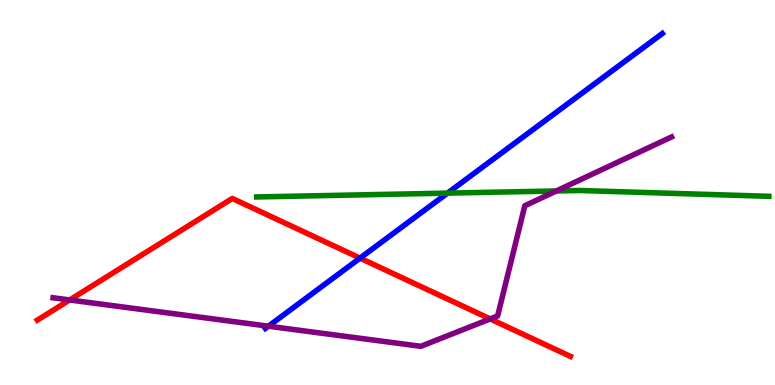[{'lines': ['blue', 'red'], 'intersections': [{'x': 4.65, 'y': 3.3}]}, {'lines': ['green', 'red'], 'intersections': []}, {'lines': ['purple', 'red'], 'intersections': [{'x': 0.899, 'y': 2.21}, {'x': 6.32, 'y': 1.72}]}, {'lines': ['blue', 'green'], 'intersections': [{'x': 5.77, 'y': 4.98}]}, {'lines': ['blue', 'purple'], 'intersections': [{'x': 3.46, 'y': 1.53}]}, {'lines': ['green', 'purple'], 'intersections': [{'x': 7.18, 'y': 5.04}]}]